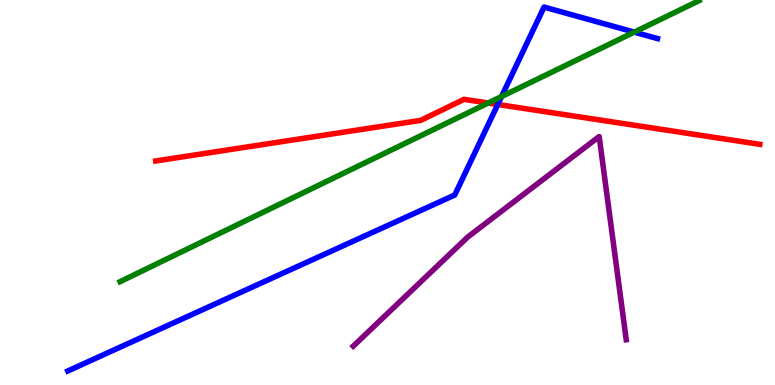[{'lines': ['blue', 'red'], 'intersections': [{'x': 6.42, 'y': 7.29}]}, {'lines': ['green', 'red'], 'intersections': [{'x': 6.3, 'y': 7.32}]}, {'lines': ['purple', 'red'], 'intersections': []}, {'lines': ['blue', 'green'], 'intersections': [{'x': 6.47, 'y': 7.49}, {'x': 8.18, 'y': 9.17}]}, {'lines': ['blue', 'purple'], 'intersections': []}, {'lines': ['green', 'purple'], 'intersections': []}]